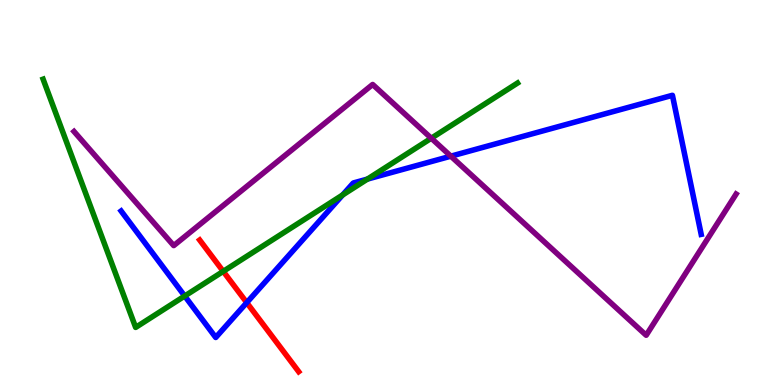[{'lines': ['blue', 'red'], 'intersections': [{'x': 3.18, 'y': 2.14}]}, {'lines': ['green', 'red'], 'intersections': [{'x': 2.88, 'y': 2.95}]}, {'lines': ['purple', 'red'], 'intersections': []}, {'lines': ['blue', 'green'], 'intersections': [{'x': 2.38, 'y': 2.31}, {'x': 4.42, 'y': 4.94}, {'x': 4.74, 'y': 5.35}]}, {'lines': ['blue', 'purple'], 'intersections': [{'x': 5.82, 'y': 5.94}]}, {'lines': ['green', 'purple'], 'intersections': [{'x': 5.56, 'y': 6.41}]}]